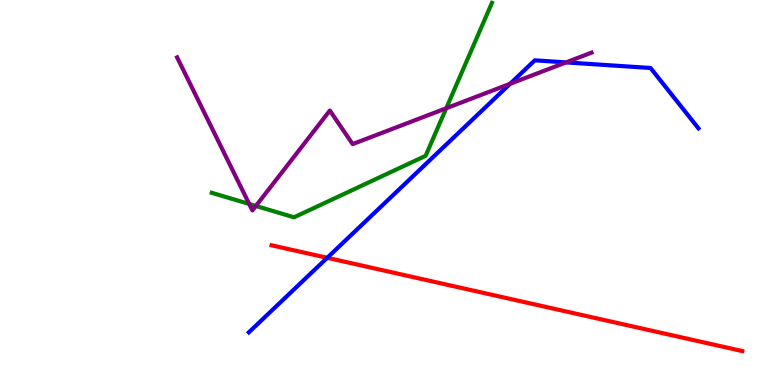[{'lines': ['blue', 'red'], 'intersections': [{'x': 4.22, 'y': 3.3}]}, {'lines': ['green', 'red'], 'intersections': []}, {'lines': ['purple', 'red'], 'intersections': []}, {'lines': ['blue', 'green'], 'intersections': []}, {'lines': ['blue', 'purple'], 'intersections': [{'x': 6.58, 'y': 7.82}, {'x': 7.3, 'y': 8.38}]}, {'lines': ['green', 'purple'], 'intersections': [{'x': 3.22, 'y': 4.7}, {'x': 3.3, 'y': 4.65}, {'x': 5.76, 'y': 7.19}]}]